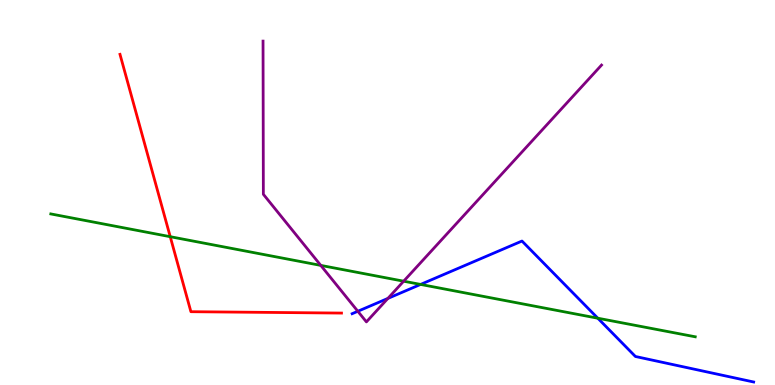[{'lines': ['blue', 'red'], 'intersections': []}, {'lines': ['green', 'red'], 'intersections': [{'x': 2.2, 'y': 3.85}]}, {'lines': ['purple', 'red'], 'intersections': []}, {'lines': ['blue', 'green'], 'intersections': [{'x': 5.43, 'y': 2.61}, {'x': 7.71, 'y': 1.73}]}, {'lines': ['blue', 'purple'], 'intersections': [{'x': 4.62, 'y': 1.91}, {'x': 5.01, 'y': 2.25}]}, {'lines': ['green', 'purple'], 'intersections': [{'x': 4.14, 'y': 3.11}, {'x': 5.21, 'y': 2.7}]}]